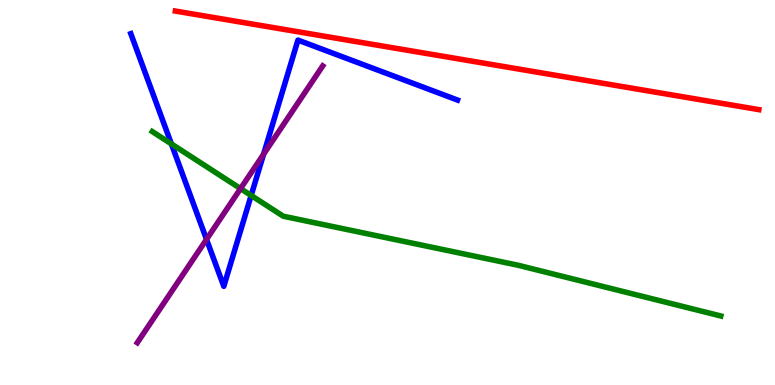[{'lines': ['blue', 'red'], 'intersections': []}, {'lines': ['green', 'red'], 'intersections': []}, {'lines': ['purple', 'red'], 'intersections': []}, {'lines': ['blue', 'green'], 'intersections': [{'x': 2.21, 'y': 6.26}, {'x': 3.24, 'y': 4.92}]}, {'lines': ['blue', 'purple'], 'intersections': [{'x': 2.66, 'y': 3.78}, {'x': 3.4, 'y': 5.99}]}, {'lines': ['green', 'purple'], 'intersections': [{'x': 3.1, 'y': 5.1}]}]